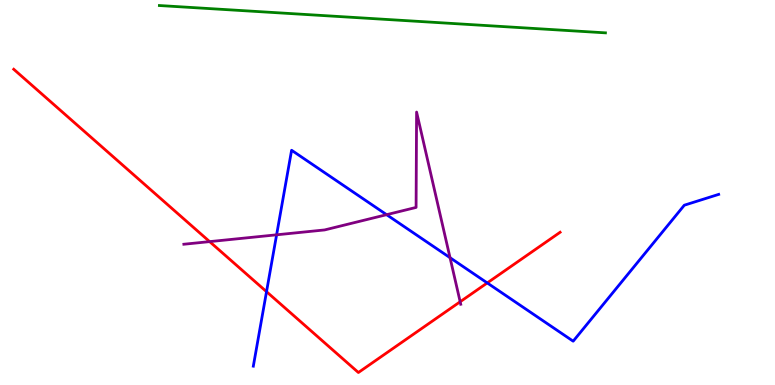[{'lines': ['blue', 'red'], 'intersections': [{'x': 3.44, 'y': 2.42}, {'x': 6.29, 'y': 2.65}]}, {'lines': ['green', 'red'], 'intersections': []}, {'lines': ['purple', 'red'], 'intersections': [{'x': 2.7, 'y': 3.72}, {'x': 5.94, 'y': 2.16}]}, {'lines': ['blue', 'green'], 'intersections': []}, {'lines': ['blue', 'purple'], 'intersections': [{'x': 3.57, 'y': 3.9}, {'x': 4.99, 'y': 4.42}, {'x': 5.81, 'y': 3.31}]}, {'lines': ['green', 'purple'], 'intersections': []}]